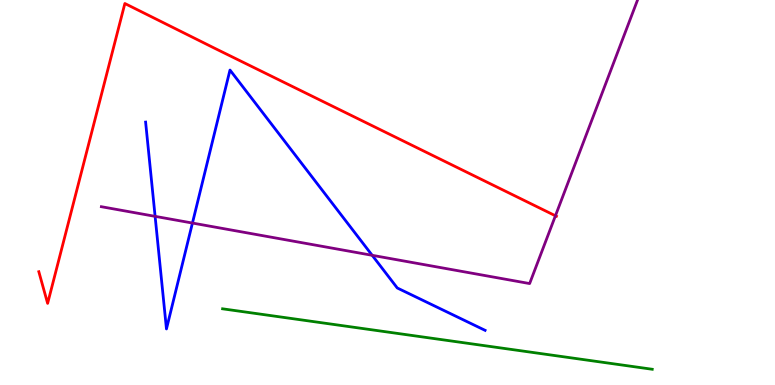[{'lines': ['blue', 'red'], 'intersections': []}, {'lines': ['green', 'red'], 'intersections': []}, {'lines': ['purple', 'red'], 'intersections': [{'x': 7.17, 'y': 4.4}]}, {'lines': ['blue', 'green'], 'intersections': []}, {'lines': ['blue', 'purple'], 'intersections': [{'x': 2.0, 'y': 4.38}, {'x': 2.48, 'y': 4.21}, {'x': 4.8, 'y': 3.37}]}, {'lines': ['green', 'purple'], 'intersections': []}]